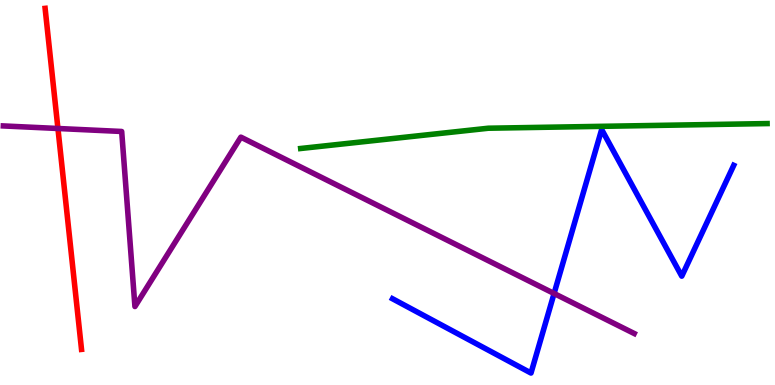[{'lines': ['blue', 'red'], 'intersections': []}, {'lines': ['green', 'red'], 'intersections': []}, {'lines': ['purple', 'red'], 'intersections': [{'x': 0.748, 'y': 6.66}]}, {'lines': ['blue', 'green'], 'intersections': []}, {'lines': ['blue', 'purple'], 'intersections': [{'x': 7.15, 'y': 2.38}]}, {'lines': ['green', 'purple'], 'intersections': []}]